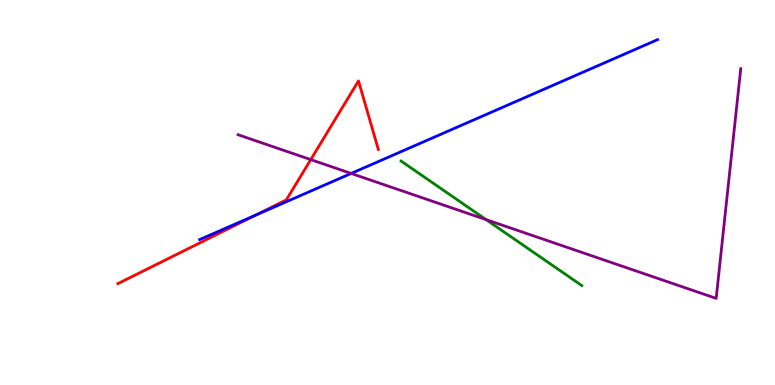[{'lines': ['blue', 'red'], 'intersections': [{'x': 3.3, 'y': 4.41}]}, {'lines': ['green', 'red'], 'intersections': []}, {'lines': ['purple', 'red'], 'intersections': [{'x': 4.01, 'y': 5.85}]}, {'lines': ['blue', 'green'], 'intersections': []}, {'lines': ['blue', 'purple'], 'intersections': [{'x': 4.53, 'y': 5.5}]}, {'lines': ['green', 'purple'], 'intersections': [{'x': 6.27, 'y': 4.3}]}]